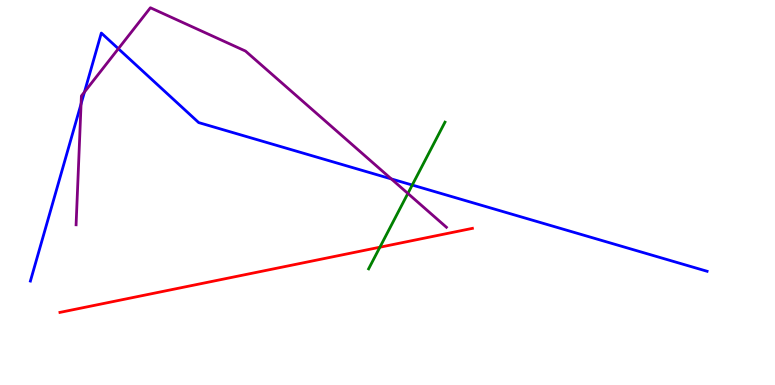[{'lines': ['blue', 'red'], 'intersections': []}, {'lines': ['green', 'red'], 'intersections': [{'x': 4.9, 'y': 3.58}]}, {'lines': ['purple', 'red'], 'intersections': []}, {'lines': ['blue', 'green'], 'intersections': [{'x': 5.32, 'y': 5.19}]}, {'lines': ['blue', 'purple'], 'intersections': [{'x': 1.05, 'y': 7.3}, {'x': 1.09, 'y': 7.61}, {'x': 1.53, 'y': 8.73}, {'x': 5.05, 'y': 5.35}]}, {'lines': ['green', 'purple'], 'intersections': [{'x': 5.26, 'y': 4.98}]}]